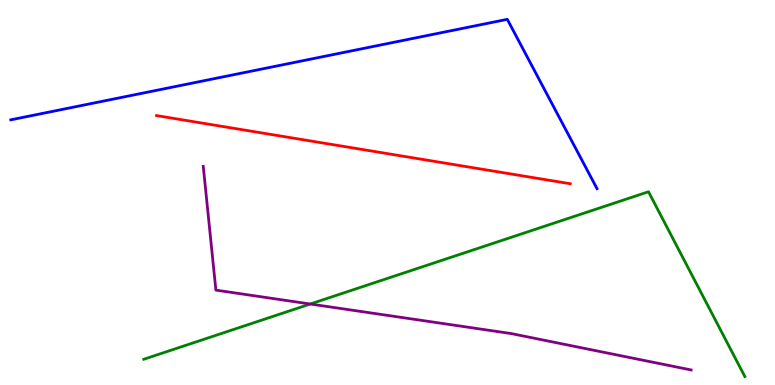[{'lines': ['blue', 'red'], 'intersections': []}, {'lines': ['green', 'red'], 'intersections': []}, {'lines': ['purple', 'red'], 'intersections': []}, {'lines': ['blue', 'green'], 'intersections': []}, {'lines': ['blue', 'purple'], 'intersections': []}, {'lines': ['green', 'purple'], 'intersections': [{'x': 4.0, 'y': 2.1}]}]